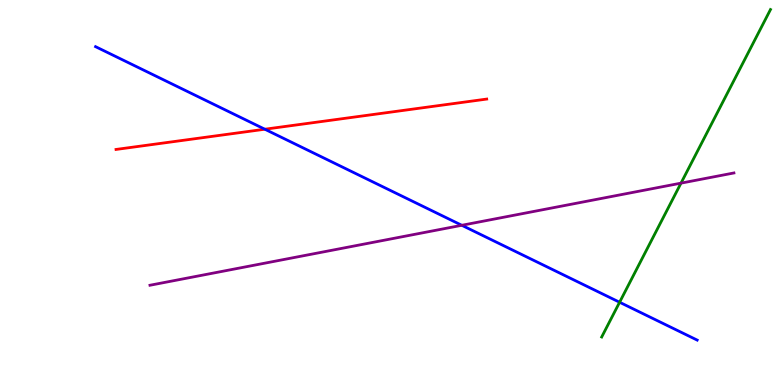[{'lines': ['blue', 'red'], 'intersections': [{'x': 3.42, 'y': 6.64}]}, {'lines': ['green', 'red'], 'intersections': []}, {'lines': ['purple', 'red'], 'intersections': []}, {'lines': ['blue', 'green'], 'intersections': [{'x': 7.99, 'y': 2.15}]}, {'lines': ['blue', 'purple'], 'intersections': [{'x': 5.96, 'y': 4.15}]}, {'lines': ['green', 'purple'], 'intersections': [{'x': 8.79, 'y': 5.24}]}]